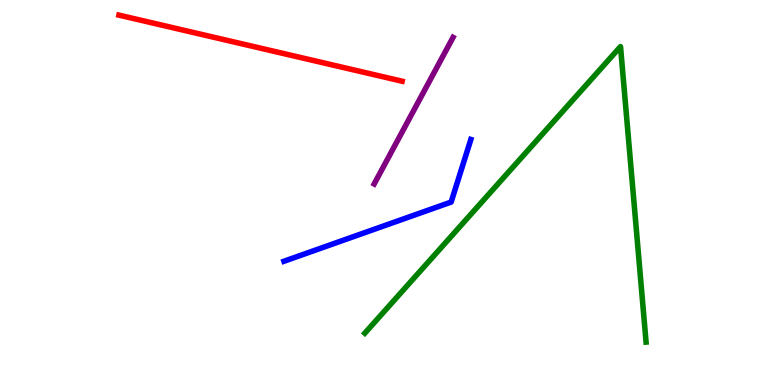[{'lines': ['blue', 'red'], 'intersections': []}, {'lines': ['green', 'red'], 'intersections': []}, {'lines': ['purple', 'red'], 'intersections': []}, {'lines': ['blue', 'green'], 'intersections': []}, {'lines': ['blue', 'purple'], 'intersections': []}, {'lines': ['green', 'purple'], 'intersections': []}]